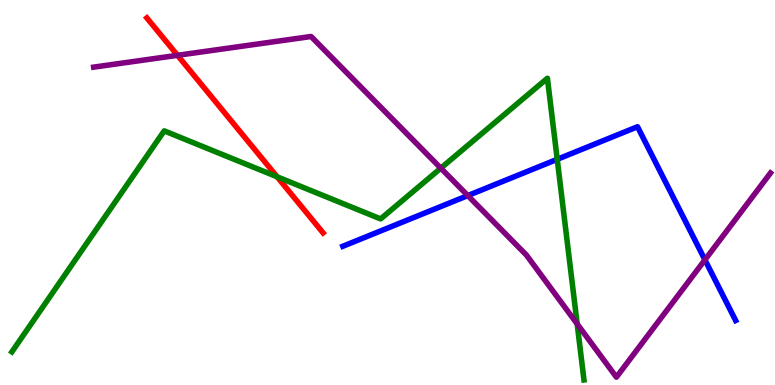[{'lines': ['blue', 'red'], 'intersections': []}, {'lines': ['green', 'red'], 'intersections': [{'x': 3.58, 'y': 5.41}]}, {'lines': ['purple', 'red'], 'intersections': [{'x': 2.29, 'y': 8.56}]}, {'lines': ['blue', 'green'], 'intersections': [{'x': 7.19, 'y': 5.86}]}, {'lines': ['blue', 'purple'], 'intersections': [{'x': 6.04, 'y': 4.92}, {'x': 9.1, 'y': 3.25}]}, {'lines': ['green', 'purple'], 'intersections': [{'x': 5.69, 'y': 5.63}, {'x': 7.45, 'y': 1.59}]}]